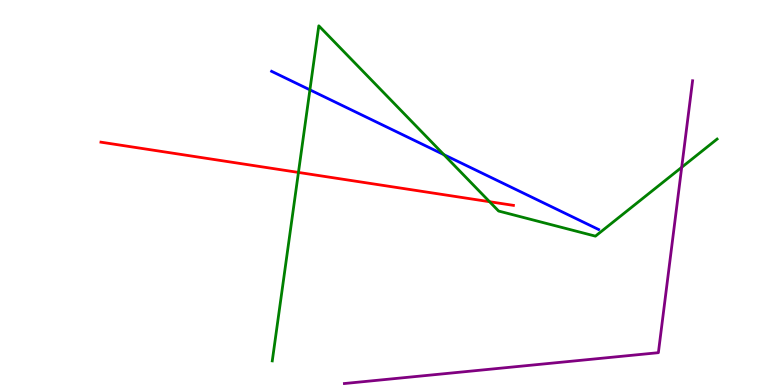[{'lines': ['blue', 'red'], 'intersections': []}, {'lines': ['green', 'red'], 'intersections': [{'x': 3.85, 'y': 5.52}, {'x': 6.32, 'y': 4.76}]}, {'lines': ['purple', 'red'], 'intersections': []}, {'lines': ['blue', 'green'], 'intersections': [{'x': 4.0, 'y': 7.67}, {'x': 5.73, 'y': 5.98}]}, {'lines': ['blue', 'purple'], 'intersections': []}, {'lines': ['green', 'purple'], 'intersections': [{'x': 8.8, 'y': 5.65}]}]